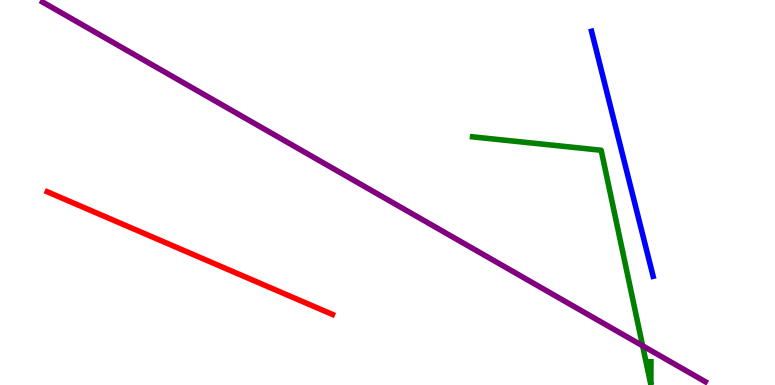[{'lines': ['blue', 'red'], 'intersections': []}, {'lines': ['green', 'red'], 'intersections': []}, {'lines': ['purple', 'red'], 'intersections': []}, {'lines': ['blue', 'green'], 'intersections': []}, {'lines': ['blue', 'purple'], 'intersections': []}, {'lines': ['green', 'purple'], 'intersections': [{'x': 8.29, 'y': 1.02}]}]